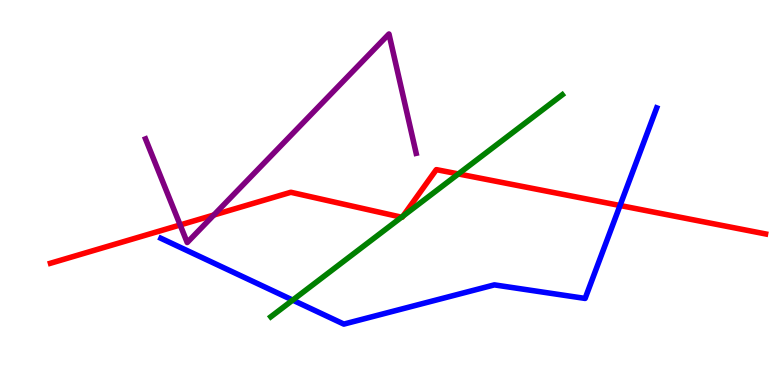[{'lines': ['blue', 'red'], 'intersections': [{'x': 8.0, 'y': 4.66}]}, {'lines': ['green', 'red'], 'intersections': [{'x': 5.18, 'y': 4.36}, {'x': 5.2, 'y': 4.39}, {'x': 5.91, 'y': 5.48}]}, {'lines': ['purple', 'red'], 'intersections': [{'x': 2.32, 'y': 4.16}, {'x': 2.76, 'y': 4.41}]}, {'lines': ['blue', 'green'], 'intersections': [{'x': 3.78, 'y': 2.2}]}, {'lines': ['blue', 'purple'], 'intersections': []}, {'lines': ['green', 'purple'], 'intersections': []}]